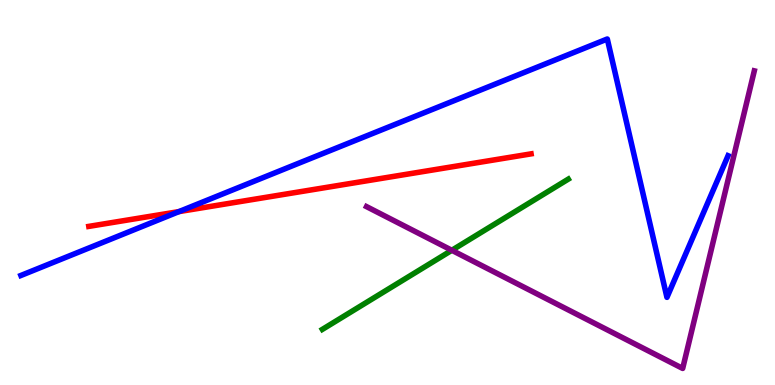[{'lines': ['blue', 'red'], 'intersections': [{'x': 2.31, 'y': 4.5}]}, {'lines': ['green', 'red'], 'intersections': []}, {'lines': ['purple', 'red'], 'intersections': []}, {'lines': ['blue', 'green'], 'intersections': []}, {'lines': ['blue', 'purple'], 'intersections': []}, {'lines': ['green', 'purple'], 'intersections': [{'x': 5.83, 'y': 3.5}]}]